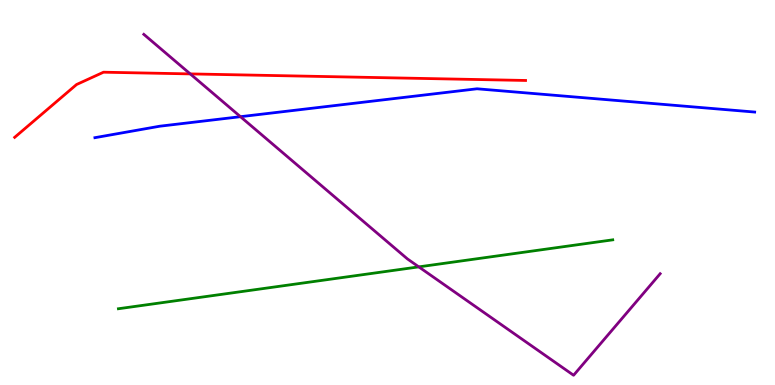[{'lines': ['blue', 'red'], 'intersections': []}, {'lines': ['green', 'red'], 'intersections': []}, {'lines': ['purple', 'red'], 'intersections': [{'x': 2.45, 'y': 8.08}]}, {'lines': ['blue', 'green'], 'intersections': []}, {'lines': ['blue', 'purple'], 'intersections': [{'x': 3.1, 'y': 6.97}]}, {'lines': ['green', 'purple'], 'intersections': [{'x': 5.4, 'y': 3.07}]}]